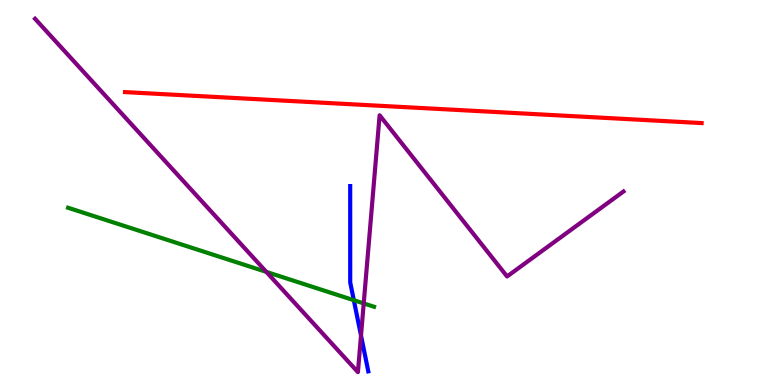[{'lines': ['blue', 'red'], 'intersections': []}, {'lines': ['green', 'red'], 'intersections': []}, {'lines': ['purple', 'red'], 'intersections': []}, {'lines': ['blue', 'green'], 'intersections': [{'x': 4.57, 'y': 2.2}]}, {'lines': ['blue', 'purple'], 'intersections': [{'x': 4.66, 'y': 1.28}]}, {'lines': ['green', 'purple'], 'intersections': [{'x': 3.44, 'y': 2.94}, {'x': 4.69, 'y': 2.12}]}]